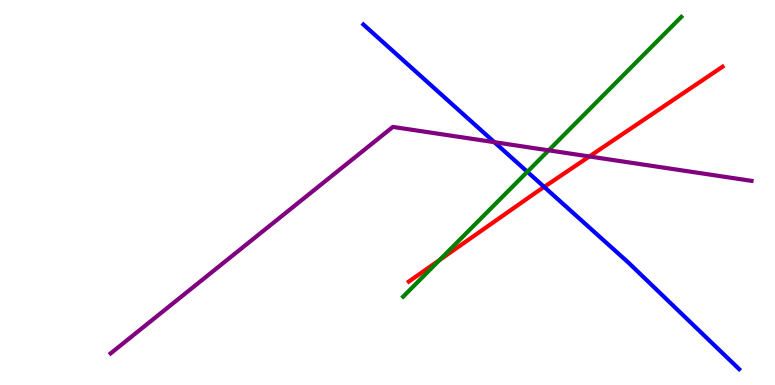[{'lines': ['blue', 'red'], 'intersections': [{'x': 7.02, 'y': 5.14}]}, {'lines': ['green', 'red'], 'intersections': [{'x': 5.67, 'y': 3.25}]}, {'lines': ['purple', 'red'], 'intersections': [{'x': 7.6, 'y': 5.94}]}, {'lines': ['blue', 'green'], 'intersections': [{'x': 6.8, 'y': 5.54}]}, {'lines': ['blue', 'purple'], 'intersections': [{'x': 6.38, 'y': 6.31}]}, {'lines': ['green', 'purple'], 'intersections': [{'x': 7.08, 'y': 6.1}]}]